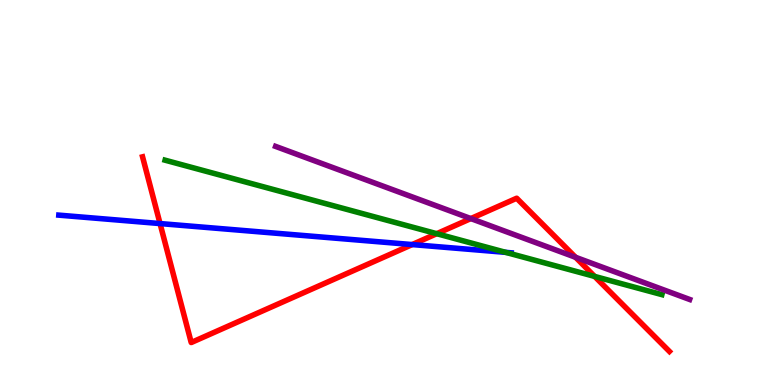[{'lines': ['blue', 'red'], 'intersections': [{'x': 2.07, 'y': 4.19}, {'x': 5.32, 'y': 3.65}]}, {'lines': ['green', 'red'], 'intersections': [{'x': 5.64, 'y': 3.93}, {'x': 7.67, 'y': 2.82}]}, {'lines': ['purple', 'red'], 'intersections': [{'x': 6.08, 'y': 4.32}, {'x': 7.43, 'y': 3.32}]}, {'lines': ['blue', 'green'], 'intersections': [{'x': 6.53, 'y': 3.45}]}, {'lines': ['blue', 'purple'], 'intersections': []}, {'lines': ['green', 'purple'], 'intersections': []}]